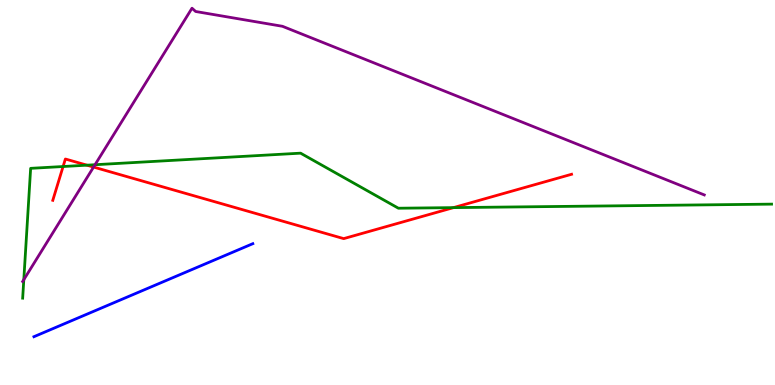[{'lines': ['blue', 'red'], 'intersections': []}, {'lines': ['green', 'red'], 'intersections': [{'x': 0.814, 'y': 5.67}, {'x': 1.12, 'y': 5.71}, {'x': 5.85, 'y': 4.61}]}, {'lines': ['purple', 'red'], 'intersections': [{'x': 1.21, 'y': 5.66}]}, {'lines': ['blue', 'green'], 'intersections': []}, {'lines': ['blue', 'purple'], 'intersections': []}, {'lines': ['green', 'purple'], 'intersections': [{'x': 0.307, 'y': 2.74}, {'x': 1.23, 'y': 5.72}]}]